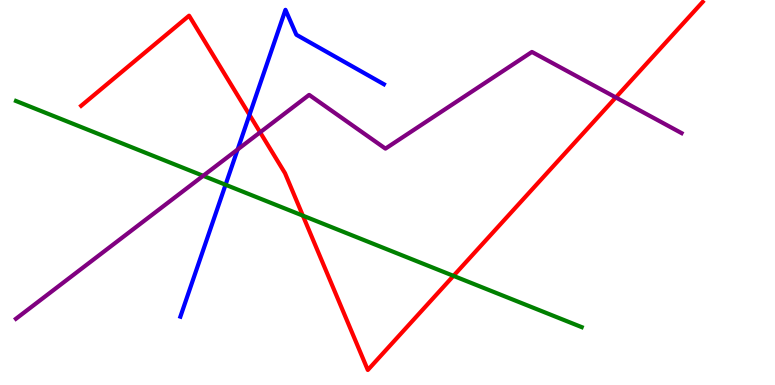[{'lines': ['blue', 'red'], 'intersections': [{'x': 3.22, 'y': 7.02}]}, {'lines': ['green', 'red'], 'intersections': [{'x': 3.91, 'y': 4.4}, {'x': 5.85, 'y': 2.83}]}, {'lines': ['purple', 'red'], 'intersections': [{'x': 3.36, 'y': 6.56}, {'x': 7.95, 'y': 7.47}]}, {'lines': ['blue', 'green'], 'intersections': [{'x': 2.91, 'y': 5.2}]}, {'lines': ['blue', 'purple'], 'intersections': [{'x': 3.07, 'y': 6.12}]}, {'lines': ['green', 'purple'], 'intersections': [{'x': 2.62, 'y': 5.43}]}]